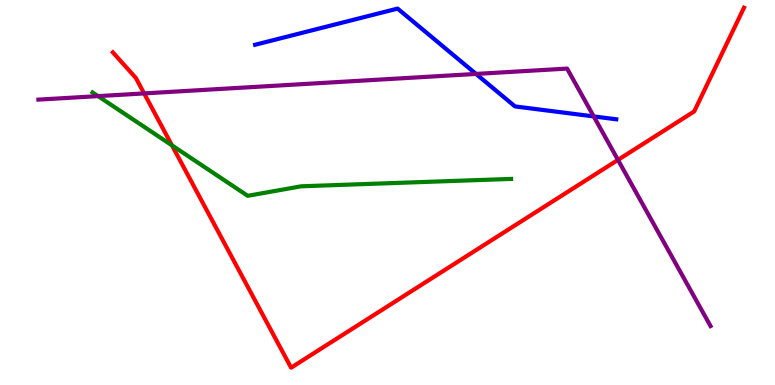[{'lines': ['blue', 'red'], 'intersections': []}, {'lines': ['green', 'red'], 'intersections': [{'x': 2.22, 'y': 6.22}]}, {'lines': ['purple', 'red'], 'intersections': [{'x': 1.86, 'y': 7.57}, {'x': 7.97, 'y': 5.85}]}, {'lines': ['blue', 'green'], 'intersections': []}, {'lines': ['blue', 'purple'], 'intersections': [{'x': 6.14, 'y': 8.08}, {'x': 7.66, 'y': 6.98}]}, {'lines': ['green', 'purple'], 'intersections': [{'x': 1.27, 'y': 7.5}]}]